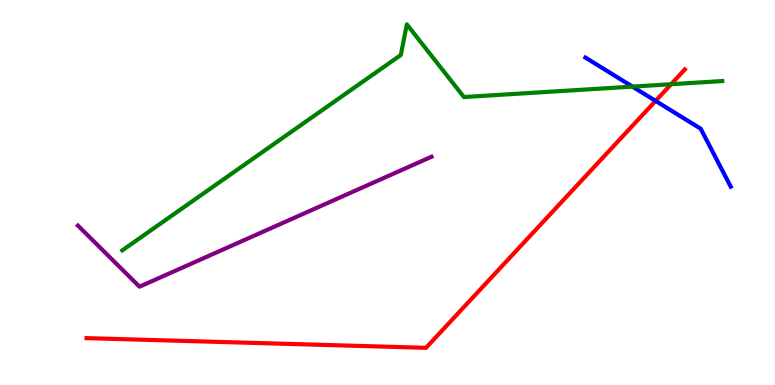[{'lines': ['blue', 'red'], 'intersections': [{'x': 8.46, 'y': 7.38}]}, {'lines': ['green', 'red'], 'intersections': [{'x': 8.66, 'y': 7.81}]}, {'lines': ['purple', 'red'], 'intersections': []}, {'lines': ['blue', 'green'], 'intersections': [{'x': 8.16, 'y': 7.75}]}, {'lines': ['blue', 'purple'], 'intersections': []}, {'lines': ['green', 'purple'], 'intersections': []}]